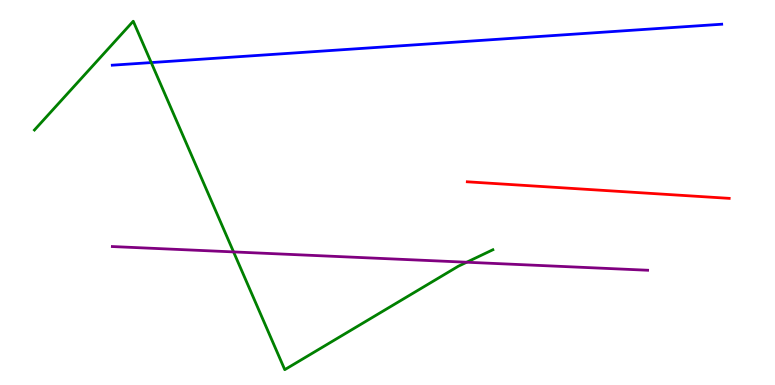[{'lines': ['blue', 'red'], 'intersections': []}, {'lines': ['green', 'red'], 'intersections': []}, {'lines': ['purple', 'red'], 'intersections': []}, {'lines': ['blue', 'green'], 'intersections': [{'x': 1.95, 'y': 8.37}]}, {'lines': ['blue', 'purple'], 'intersections': []}, {'lines': ['green', 'purple'], 'intersections': [{'x': 3.01, 'y': 3.46}, {'x': 6.02, 'y': 3.19}]}]